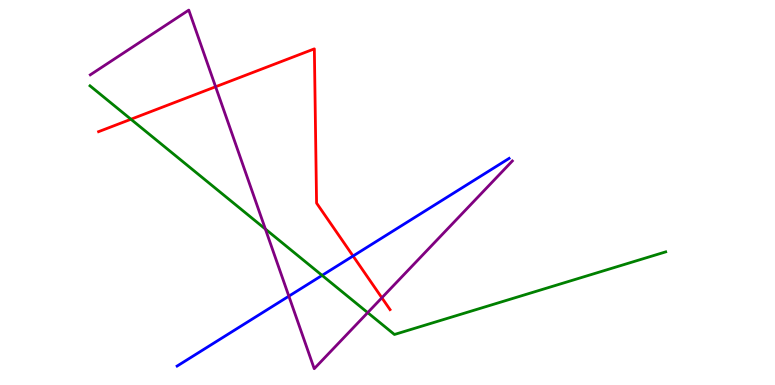[{'lines': ['blue', 'red'], 'intersections': [{'x': 4.56, 'y': 3.35}]}, {'lines': ['green', 'red'], 'intersections': [{'x': 1.69, 'y': 6.9}]}, {'lines': ['purple', 'red'], 'intersections': [{'x': 2.78, 'y': 7.75}, {'x': 4.93, 'y': 2.27}]}, {'lines': ['blue', 'green'], 'intersections': [{'x': 4.16, 'y': 2.85}]}, {'lines': ['blue', 'purple'], 'intersections': [{'x': 3.73, 'y': 2.31}]}, {'lines': ['green', 'purple'], 'intersections': [{'x': 3.42, 'y': 4.05}, {'x': 4.74, 'y': 1.88}]}]